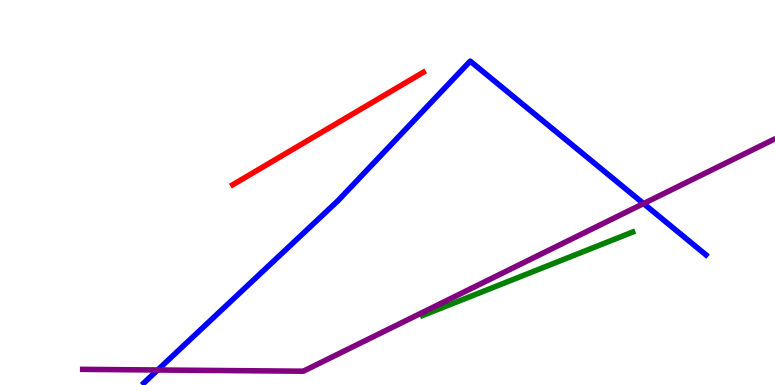[{'lines': ['blue', 'red'], 'intersections': []}, {'lines': ['green', 'red'], 'intersections': []}, {'lines': ['purple', 'red'], 'intersections': []}, {'lines': ['blue', 'green'], 'intersections': []}, {'lines': ['blue', 'purple'], 'intersections': [{'x': 2.03, 'y': 0.39}, {'x': 8.3, 'y': 4.71}]}, {'lines': ['green', 'purple'], 'intersections': []}]